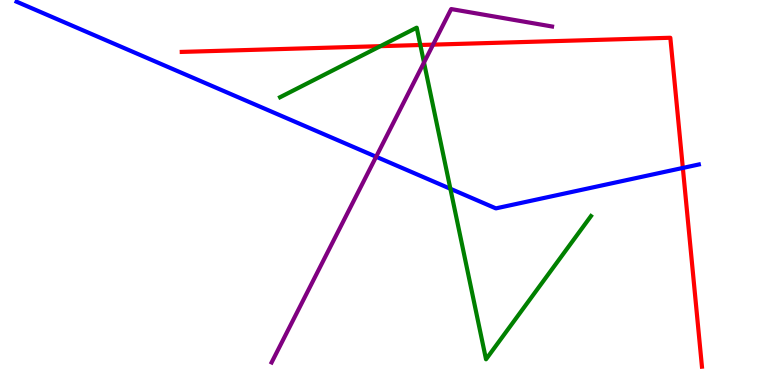[{'lines': ['blue', 'red'], 'intersections': [{'x': 8.81, 'y': 5.64}]}, {'lines': ['green', 'red'], 'intersections': [{'x': 4.91, 'y': 8.8}, {'x': 5.42, 'y': 8.83}]}, {'lines': ['purple', 'red'], 'intersections': [{'x': 5.59, 'y': 8.84}]}, {'lines': ['blue', 'green'], 'intersections': [{'x': 5.81, 'y': 5.1}]}, {'lines': ['blue', 'purple'], 'intersections': [{'x': 4.85, 'y': 5.93}]}, {'lines': ['green', 'purple'], 'intersections': [{'x': 5.47, 'y': 8.38}]}]